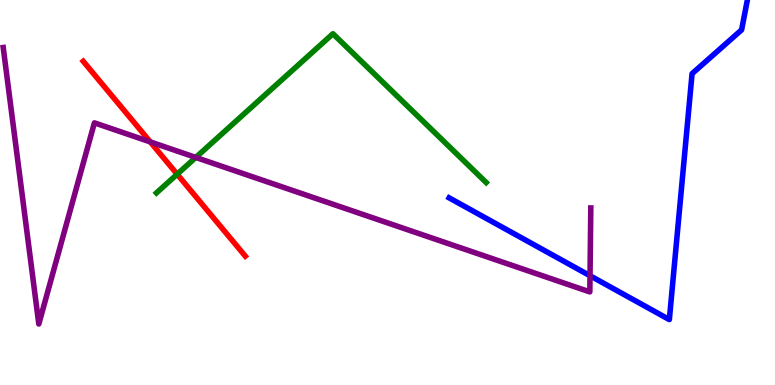[{'lines': ['blue', 'red'], 'intersections': []}, {'lines': ['green', 'red'], 'intersections': [{'x': 2.29, 'y': 5.47}]}, {'lines': ['purple', 'red'], 'intersections': [{'x': 1.94, 'y': 6.31}]}, {'lines': ['blue', 'green'], 'intersections': []}, {'lines': ['blue', 'purple'], 'intersections': [{'x': 7.61, 'y': 2.84}]}, {'lines': ['green', 'purple'], 'intersections': [{'x': 2.53, 'y': 5.91}]}]